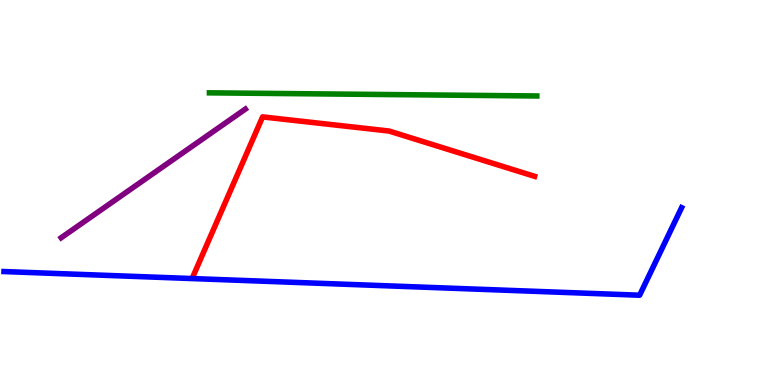[{'lines': ['blue', 'red'], 'intersections': []}, {'lines': ['green', 'red'], 'intersections': []}, {'lines': ['purple', 'red'], 'intersections': []}, {'lines': ['blue', 'green'], 'intersections': []}, {'lines': ['blue', 'purple'], 'intersections': []}, {'lines': ['green', 'purple'], 'intersections': []}]